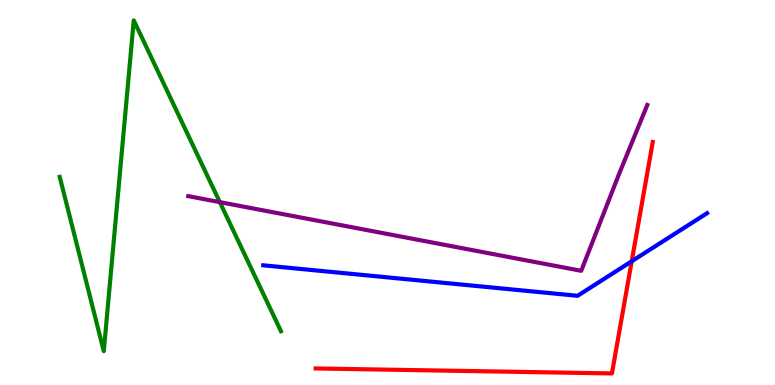[{'lines': ['blue', 'red'], 'intersections': [{'x': 8.15, 'y': 3.21}]}, {'lines': ['green', 'red'], 'intersections': []}, {'lines': ['purple', 'red'], 'intersections': []}, {'lines': ['blue', 'green'], 'intersections': []}, {'lines': ['blue', 'purple'], 'intersections': []}, {'lines': ['green', 'purple'], 'intersections': [{'x': 2.84, 'y': 4.75}]}]